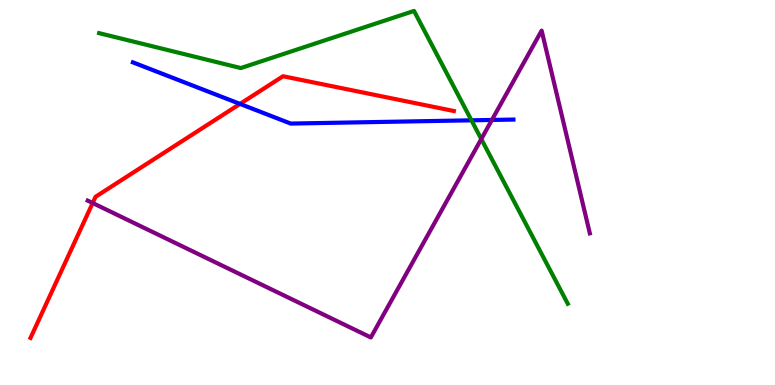[{'lines': ['blue', 'red'], 'intersections': [{'x': 3.1, 'y': 7.3}]}, {'lines': ['green', 'red'], 'intersections': []}, {'lines': ['purple', 'red'], 'intersections': [{'x': 1.2, 'y': 4.73}]}, {'lines': ['blue', 'green'], 'intersections': [{'x': 6.08, 'y': 6.87}]}, {'lines': ['blue', 'purple'], 'intersections': [{'x': 6.35, 'y': 6.88}]}, {'lines': ['green', 'purple'], 'intersections': [{'x': 6.21, 'y': 6.39}]}]